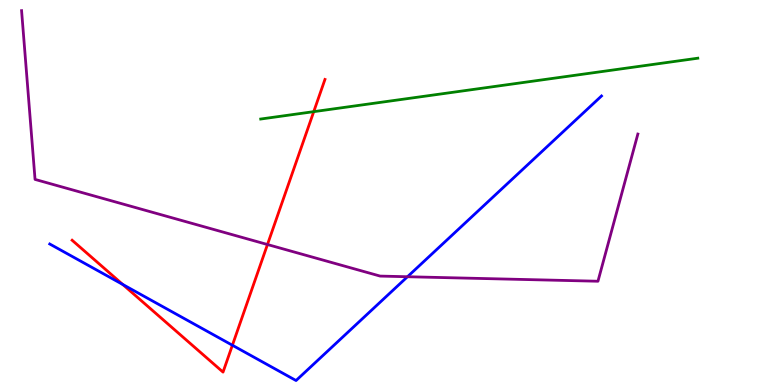[{'lines': ['blue', 'red'], 'intersections': [{'x': 1.58, 'y': 2.61}, {'x': 3.0, 'y': 1.03}]}, {'lines': ['green', 'red'], 'intersections': [{'x': 4.05, 'y': 7.1}]}, {'lines': ['purple', 'red'], 'intersections': [{'x': 3.45, 'y': 3.65}]}, {'lines': ['blue', 'green'], 'intersections': []}, {'lines': ['blue', 'purple'], 'intersections': [{'x': 5.26, 'y': 2.81}]}, {'lines': ['green', 'purple'], 'intersections': []}]